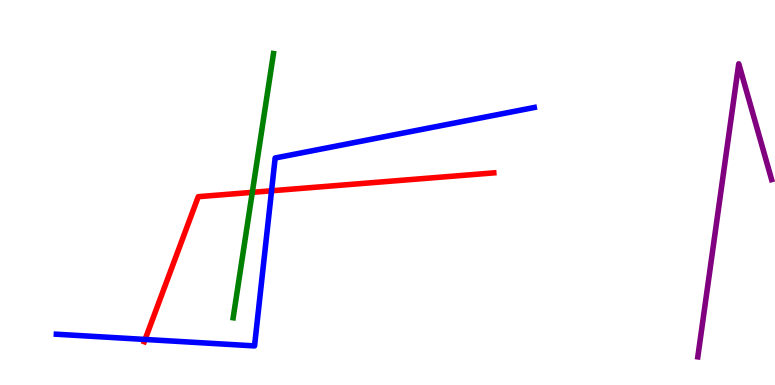[{'lines': ['blue', 'red'], 'intersections': [{'x': 1.87, 'y': 1.18}, {'x': 3.5, 'y': 5.04}]}, {'lines': ['green', 'red'], 'intersections': [{'x': 3.26, 'y': 5.0}]}, {'lines': ['purple', 'red'], 'intersections': []}, {'lines': ['blue', 'green'], 'intersections': []}, {'lines': ['blue', 'purple'], 'intersections': []}, {'lines': ['green', 'purple'], 'intersections': []}]